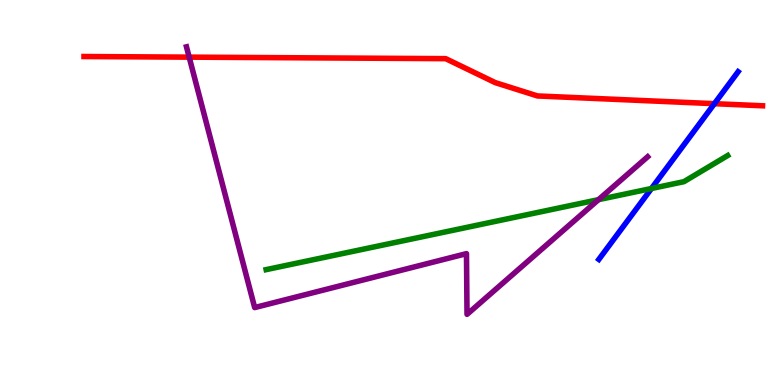[{'lines': ['blue', 'red'], 'intersections': [{'x': 9.22, 'y': 7.31}]}, {'lines': ['green', 'red'], 'intersections': []}, {'lines': ['purple', 'red'], 'intersections': [{'x': 2.44, 'y': 8.52}]}, {'lines': ['blue', 'green'], 'intersections': [{'x': 8.41, 'y': 5.1}]}, {'lines': ['blue', 'purple'], 'intersections': []}, {'lines': ['green', 'purple'], 'intersections': [{'x': 7.72, 'y': 4.81}]}]